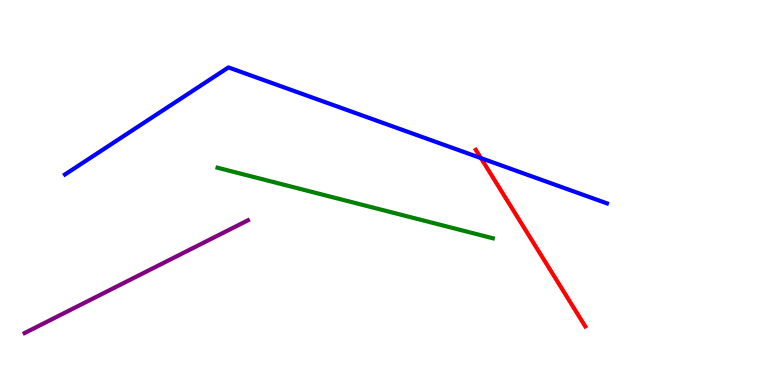[{'lines': ['blue', 'red'], 'intersections': [{'x': 6.21, 'y': 5.89}]}, {'lines': ['green', 'red'], 'intersections': []}, {'lines': ['purple', 'red'], 'intersections': []}, {'lines': ['blue', 'green'], 'intersections': []}, {'lines': ['blue', 'purple'], 'intersections': []}, {'lines': ['green', 'purple'], 'intersections': []}]